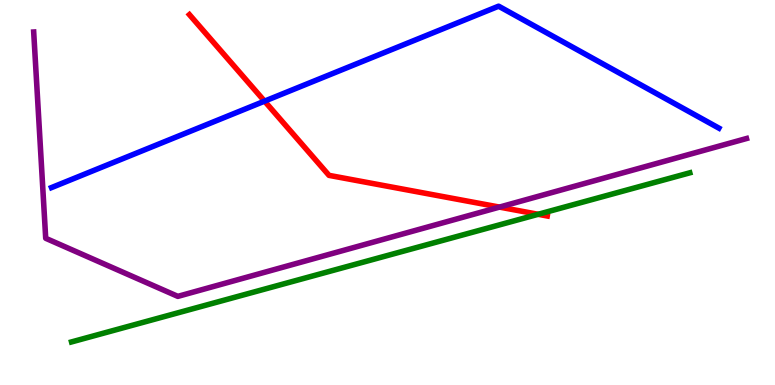[{'lines': ['blue', 'red'], 'intersections': [{'x': 3.41, 'y': 7.37}]}, {'lines': ['green', 'red'], 'intersections': [{'x': 6.94, 'y': 4.43}]}, {'lines': ['purple', 'red'], 'intersections': [{'x': 6.44, 'y': 4.62}]}, {'lines': ['blue', 'green'], 'intersections': []}, {'lines': ['blue', 'purple'], 'intersections': []}, {'lines': ['green', 'purple'], 'intersections': []}]